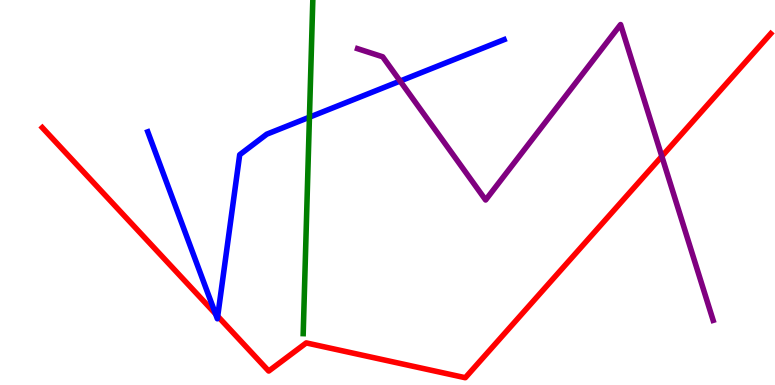[{'lines': ['blue', 'red'], 'intersections': [{'x': 2.78, 'y': 1.85}, {'x': 2.81, 'y': 1.79}]}, {'lines': ['green', 'red'], 'intersections': []}, {'lines': ['purple', 'red'], 'intersections': [{'x': 8.54, 'y': 5.94}]}, {'lines': ['blue', 'green'], 'intersections': [{'x': 3.99, 'y': 6.96}]}, {'lines': ['blue', 'purple'], 'intersections': [{'x': 5.16, 'y': 7.89}]}, {'lines': ['green', 'purple'], 'intersections': []}]